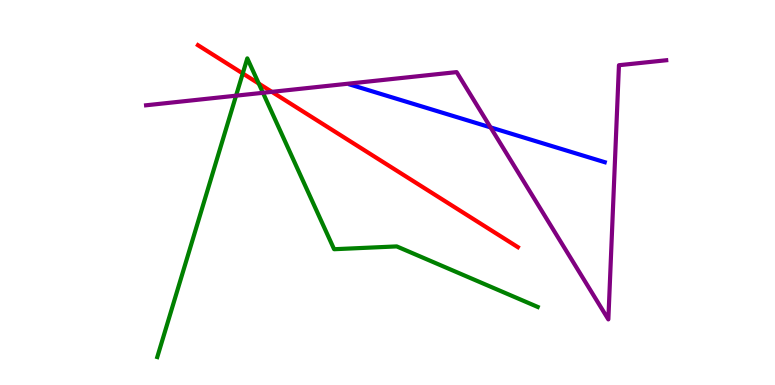[{'lines': ['blue', 'red'], 'intersections': []}, {'lines': ['green', 'red'], 'intersections': [{'x': 3.13, 'y': 8.09}, {'x': 3.34, 'y': 7.83}]}, {'lines': ['purple', 'red'], 'intersections': [{'x': 3.51, 'y': 7.61}]}, {'lines': ['blue', 'green'], 'intersections': []}, {'lines': ['blue', 'purple'], 'intersections': [{'x': 6.33, 'y': 6.69}]}, {'lines': ['green', 'purple'], 'intersections': [{'x': 3.05, 'y': 7.51}, {'x': 3.39, 'y': 7.59}]}]